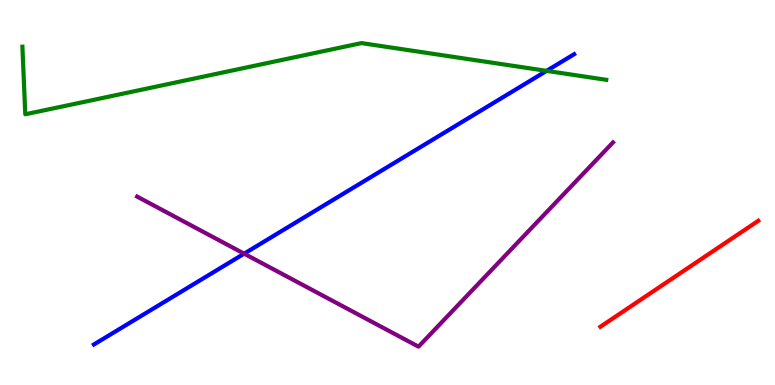[{'lines': ['blue', 'red'], 'intersections': []}, {'lines': ['green', 'red'], 'intersections': []}, {'lines': ['purple', 'red'], 'intersections': []}, {'lines': ['blue', 'green'], 'intersections': [{'x': 7.05, 'y': 8.16}]}, {'lines': ['blue', 'purple'], 'intersections': [{'x': 3.15, 'y': 3.41}]}, {'lines': ['green', 'purple'], 'intersections': []}]